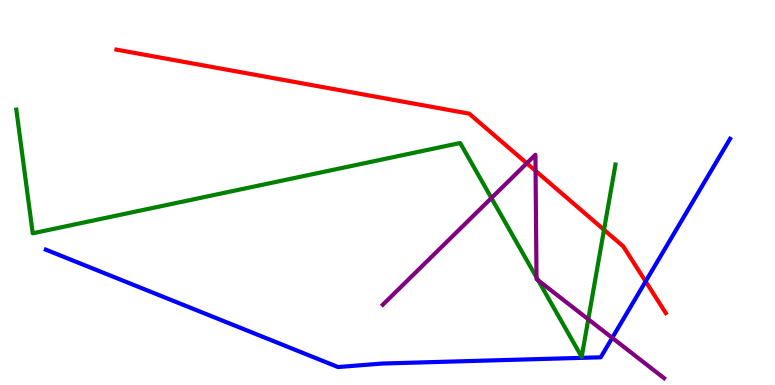[{'lines': ['blue', 'red'], 'intersections': [{'x': 8.33, 'y': 2.69}]}, {'lines': ['green', 'red'], 'intersections': [{'x': 7.79, 'y': 4.03}]}, {'lines': ['purple', 'red'], 'intersections': [{'x': 6.8, 'y': 5.76}, {'x': 6.91, 'y': 5.56}]}, {'lines': ['blue', 'green'], 'intersections': []}, {'lines': ['blue', 'purple'], 'intersections': [{'x': 7.9, 'y': 1.22}]}, {'lines': ['green', 'purple'], 'intersections': [{'x': 6.34, 'y': 4.86}, {'x': 6.92, 'y': 2.8}, {'x': 6.94, 'y': 2.72}, {'x': 7.59, 'y': 1.71}]}]